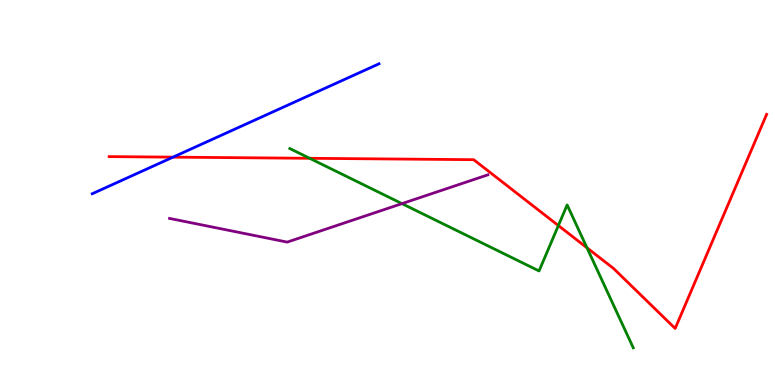[{'lines': ['blue', 'red'], 'intersections': [{'x': 2.23, 'y': 5.92}]}, {'lines': ['green', 'red'], 'intersections': [{'x': 4.0, 'y': 5.89}, {'x': 7.2, 'y': 4.14}, {'x': 7.57, 'y': 3.56}]}, {'lines': ['purple', 'red'], 'intersections': []}, {'lines': ['blue', 'green'], 'intersections': []}, {'lines': ['blue', 'purple'], 'intersections': []}, {'lines': ['green', 'purple'], 'intersections': [{'x': 5.19, 'y': 4.71}]}]